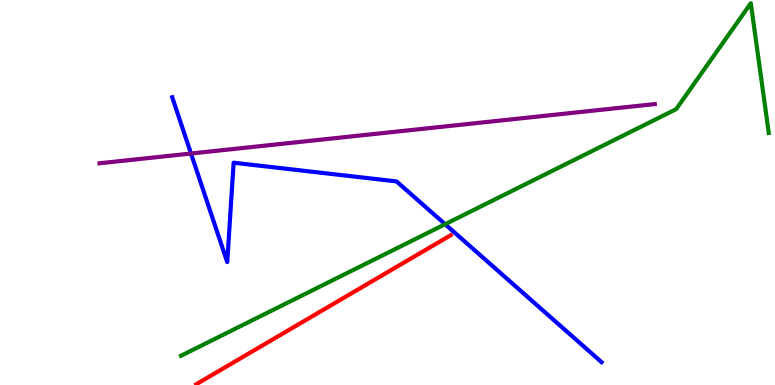[{'lines': ['blue', 'red'], 'intersections': []}, {'lines': ['green', 'red'], 'intersections': []}, {'lines': ['purple', 'red'], 'intersections': []}, {'lines': ['blue', 'green'], 'intersections': [{'x': 5.74, 'y': 4.18}]}, {'lines': ['blue', 'purple'], 'intersections': [{'x': 2.46, 'y': 6.01}]}, {'lines': ['green', 'purple'], 'intersections': []}]